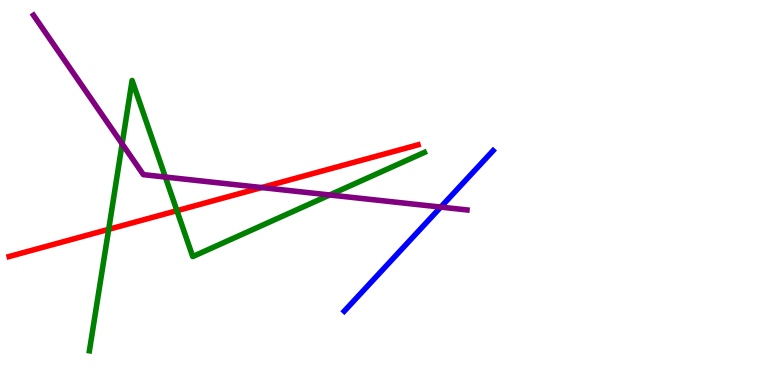[{'lines': ['blue', 'red'], 'intersections': []}, {'lines': ['green', 'red'], 'intersections': [{'x': 1.4, 'y': 4.04}, {'x': 2.28, 'y': 4.53}]}, {'lines': ['purple', 'red'], 'intersections': [{'x': 3.38, 'y': 5.13}]}, {'lines': ['blue', 'green'], 'intersections': []}, {'lines': ['blue', 'purple'], 'intersections': [{'x': 5.69, 'y': 4.62}]}, {'lines': ['green', 'purple'], 'intersections': [{'x': 1.58, 'y': 6.26}, {'x': 2.13, 'y': 5.4}, {'x': 4.25, 'y': 4.94}]}]